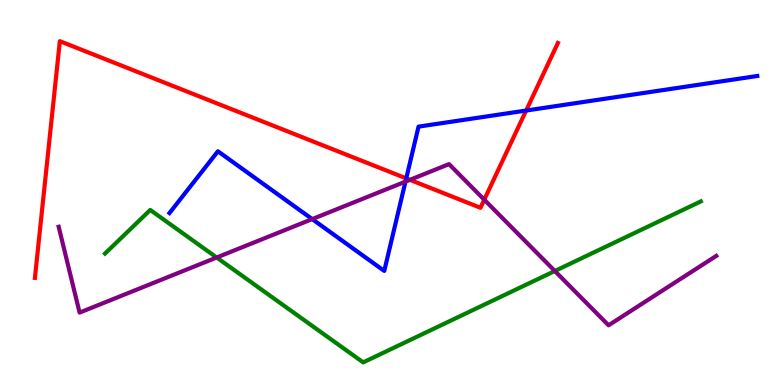[{'lines': ['blue', 'red'], 'intersections': [{'x': 5.24, 'y': 5.37}, {'x': 6.79, 'y': 7.13}]}, {'lines': ['green', 'red'], 'intersections': []}, {'lines': ['purple', 'red'], 'intersections': [{'x': 5.29, 'y': 5.33}, {'x': 6.25, 'y': 4.81}]}, {'lines': ['blue', 'green'], 'intersections': []}, {'lines': ['blue', 'purple'], 'intersections': [{'x': 4.03, 'y': 4.31}, {'x': 5.23, 'y': 5.28}]}, {'lines': ['green', 'purple'], 'intersections': [{'x': 2.8, 'y': 3.31}, {'x': 7.16, 'y': 2.96}]}]